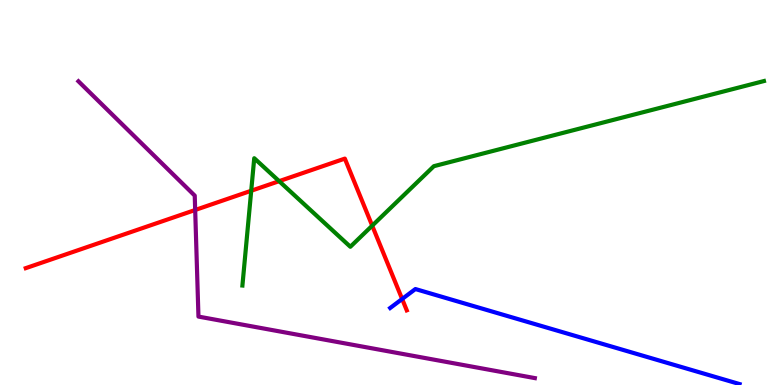[{'lines': ['blue', 'red'], 'intersections': [{'x': 5.19, 'y': 2.23}]}, {'lines': ['green', 'red'], 'intersections': [{'x': 3.24, 'y': 5.05}, {'x': 3.6, 'y': 5.29}, {'x': 4.8, 'y': 4.14}]}, {'lines': ['purple', 'red'], 'intersections': [{'x': 2.52, 'y': 4.55}]}, {'lines': ['blue', 'green'], 'intersections': []}, {'lines': ['blue', 'purple'], 'intersections': []}, {'lines': ['green', 'purple'], 'intersections': []}]